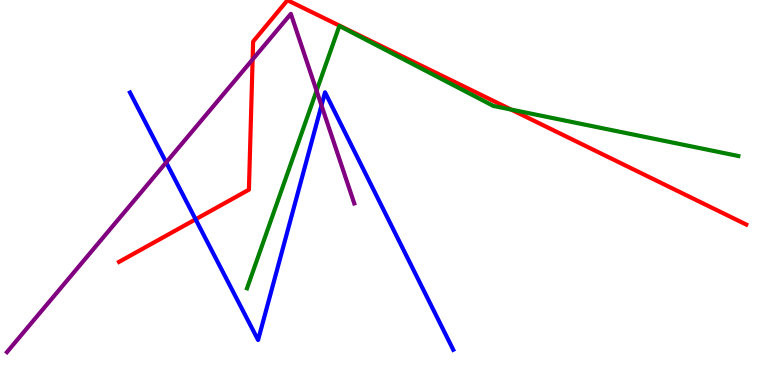[{'lines': ['blue', 'red'], 'intersections': [{'x': 2.52, 'y': 4.3}]}, {'lines': ['green', 'red'], 'intersections': [{'x': 6.59, 'y': 7.15}]}, {'lines': ['purple', 'red'], 'intersections': [{'x': 3.26, 'y': 8.46}]}, {'lines': ['blue', 'green'], 'intersections': []}, {'lines': ['blue', 'purple'], 'intersections': [{'x': 2.14, 'y': 5.78}, {'x': 4.15, 'y': 7.26}]}, {'lines': ['green', 'purple'], 'intersections': [{'x': 4.08, 'y': 7.64}]}]